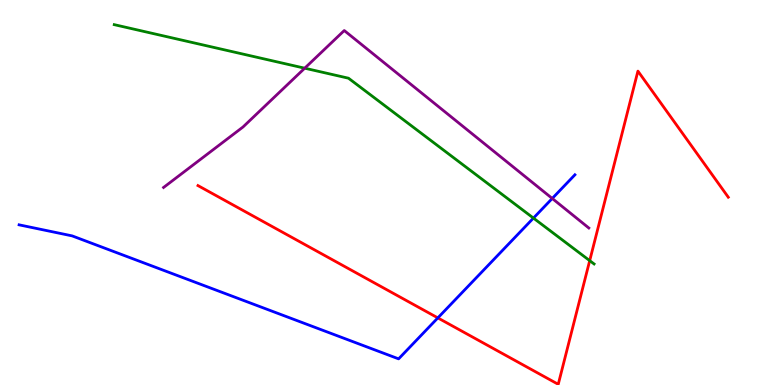[{'lines': ['blue', 'red'], 'intersections': [{'x': 5.65, 'y': 1.74}]}, {'lines': ['green', 'red'], 'intersections': [{'x': 7.61, 'y': 3.23}]}, {'lines': ['purple', 'red'], 'intersections': []}, {'lines': ['blue', 'green'], 'intersections': [{'x': 6.88, 'y': 4.34}]}, {'lines': ['blue', 'purple'], 'intersections': [{'x': 7.13, 'y': 4.85}]}, {'lines': ['green', 'purple'], 'intersections': [{'x': 3.93, 'y': 8.23}]}]